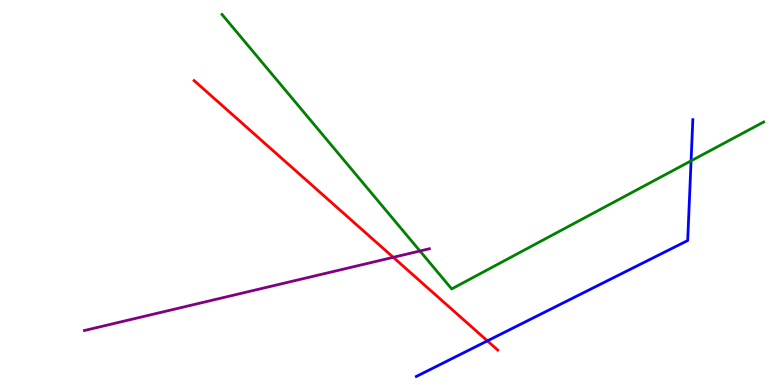[{'lines': ['blue', 'red'], 'intersections': [{'x': 6.29, 'y': 1.15}]}, {'lines': ['green', 'red'], 'intersections': []}, {'lines': ['purple', 'red'], 'intersections': [{'x': 5.07, 'y': 3.32}]}, {'lines': ['blue', 'green'], 'intersections': [{'x': 8.92, 'y': 5.82}]}, {'lines': ['blue', 'purple'], 'intersections': []}, {'lines': ['green', 'purple'], 'intersections': [{'x': 5.42, 'y': 3.48}]}]